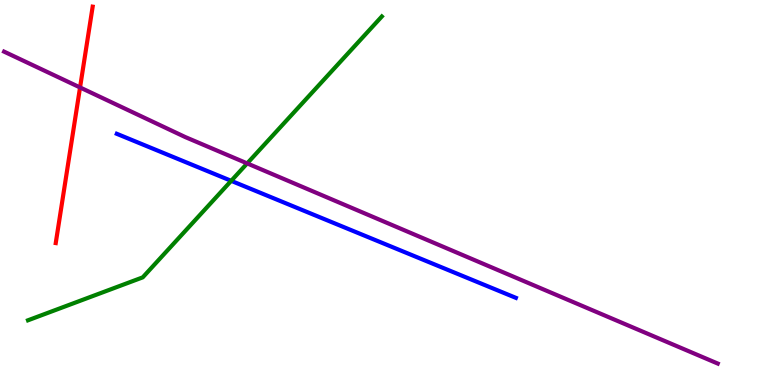[{'lines': ['blue', 'red'], 'intersections': []}, {'lines': ['green', 'red'], 'intersections': []}, {'lines': ['purple', 'red'], 'intersections': [{'x': 1.03, 'y': 7.73}]}, {'lines': ['blue', 'green'], 'intersections': [{'x': 2.98, 'y': 5.3}]}, {'lines': ['blue', 'purple'], 'intersections': []}, {'lines': ['green', 'purple'], 'intersections': [{'x': 3.19, 'y': 5.76}]}]